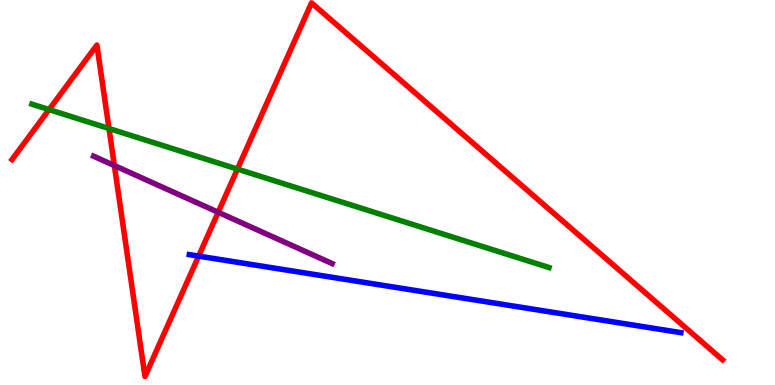[{'lines': ['blue', 'red'], 'intersections': [{'x': 2.56, 'y': 3.35}]}, {'lines': ['green', 'red'], 'intersections': [{'x': 0.633, 'y': 7.15}, {'x': 1.41, 'y': 6.66}, {'x': 3.06, 'y': 5.61}]}, {'lines': ['purple', 'red'], 'intersections': [{'x': 1.48, 'y': 5.7}, {'x': 2.82, 'y': 4.49}]}, {'lines': ['blue', 'green'], 'intersections': []}, {'lines': ['blue', 'purple'], 'intersections': []}, {'lines': ['green', 'purple'], 'intersections': []}]